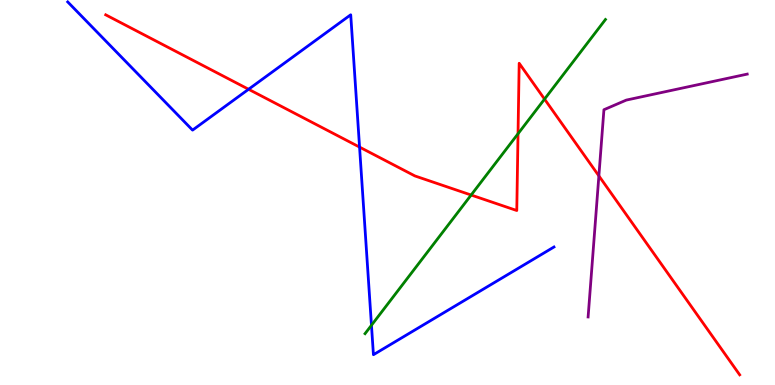[{'lines': ['blue', 'red'], 'intersections': [{'x': 3.21, 'y': 7.68}, {'x': 4.64, 'y': 6.18}]}, {'lines': ['green', 'red'], 'intersections': [{'x': 6.08, 'y': 4.93}, {'x': 6.68, 'y': 6.53}, {'x': 7.03, 'y': 7.43}]}, {'lines': ['purple', 'red'], 'intersections': [{'x': 7.73, 'y': 5.43}]}, {'lines': ['blue', 'green'], 'intersections': [{'x': 4.79, 'y': 1.55}]}, {'lines': ['blue', 'purple'], 'intersections': []}, {'lines': ['green', 'purple'], 'intersections': []}]